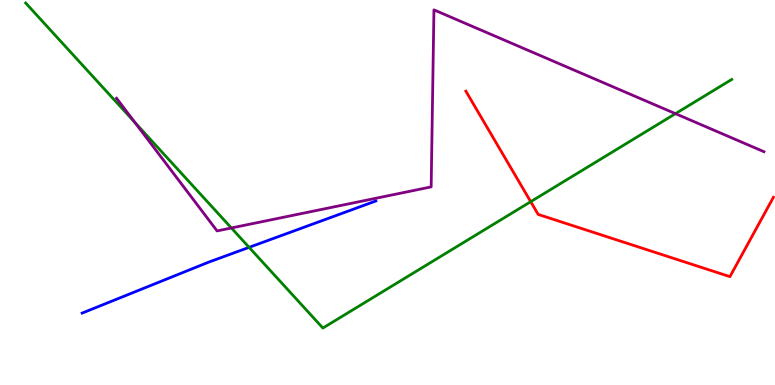[{'lines': ['blue', 'red'], 'intersections': []}, {'lines': ['green', 'red'], 'intersections': [{'x': 6.85, 'y': 4.76}]}, {'lines': ['purple', 'red'], 'intersections': []}, {'lines': ['blue', 'green'], 'intersections': [{'x': 3.21, 'y': 3.58}]}, {'lines': ['blue', 'purple'], 'intersections': []}, {'lines': ['green', 'purple'], 'intersections': [{'x': 1.74, 'y': 6.82}, {'x': 2.99, 'y': 4.08}, {'x': 8.72, 'y': 7.05}]}]